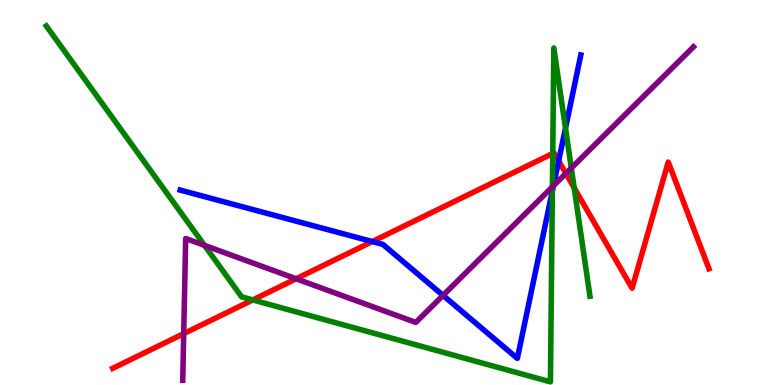[{'lines': ['blue', 'red'], 'intersections': [{'x': 4.8, 'y': 3.73}, {'x': 7.21, 'y': 5.82}]}, {'lines': ['green', 'red'], 'intersections': [{'x': 3.26, 'y': 2.21}, {'x': 7.13, 'y': 6.01}, {'x': 7.41, 'y': 5.12}]}, {'lines': ['purple', 'red'], 'intersections': [{'x': 2.37, 'y': 1.33}, {'x': 3.82, 'y': 2.76}, {'x': 7.3, 'y': 5.49}]}, {'lines': ['blue', 'green'], 'intersections': [{'x': 7.13, 'y': 5.04}, {'x': 7.3, 'y': 6.67}]}, {'lines': ['blue', 'purple'], 'intersections': [{'x': 5.72, 'y': 2.33}, {'x': 7.14, 'y': 5.17}]}, {'lines': ['green', 'purple'], 'intersections': [{'x': 2.64, 'y': 3.63}, {'x': 7.13, 'y': 5.15}, {'x': 7.37, 'y': 5.63}]}]